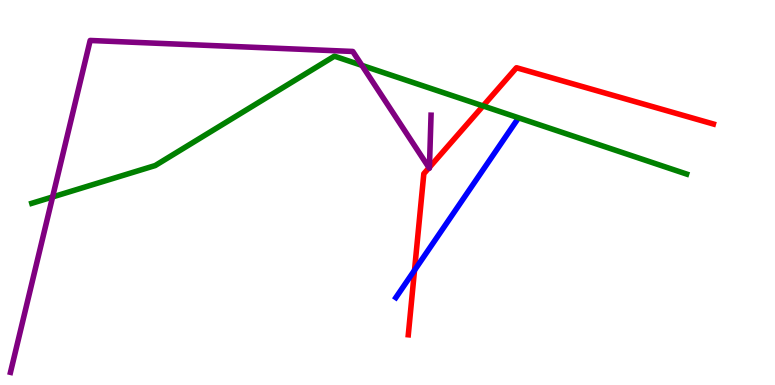[{'lines': ['blue', 'red'], 'intersections': [{'x': 5.35, 'y': 2.98}]}, {'lines': ['green', 'red'], 'intersections': [{'x': 6.23, 'y': 7.25}]}, {'lines': ['purple', 'red'], 'intersections': [{'x': 5.54, 'y': 5.64}, {'x': 5.54, 'y': 5.65}]}, {'lines': ['blue', 'green'], 'intersections': []}, {'lines': ['blue', 'purple'], 'intersections': []}, {'lines': ['green', 'purple'], 'intersections': [{'x': 0.679, 'y': 4.88}, {'x': 4.67, 'y': 8.3}]}]